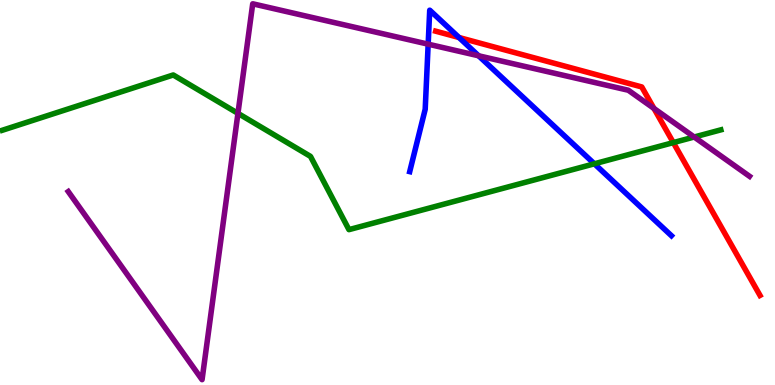[{'lines': ['blue', 'red'], 'intersections': [{'x': 5.92, 'y': 9.03}]}, {'lines': ['green', 'red'], 'intersections': [{'x': 8.69, 'y': 6.3}]}, {'lines': ['purple', 'red'], 'intersections': [{'x': 8.44, 'y': 7.18}]}, {'lines': ['blue', 'green'], 'intersections': [{'x': 7.67, 'y': 5.75}]}, {'lines': ['blue', 'purple'], 'intersections': [{'x': 5.52, 'y': 8.85}, {'x': 6.18, 'y': 8.55}]}, {'lines': ['green', 'purple'], 'intersections': [{'x': 3.07, 'y': 7.06}, {'x': 8.96, 'y': 6.44}]}]